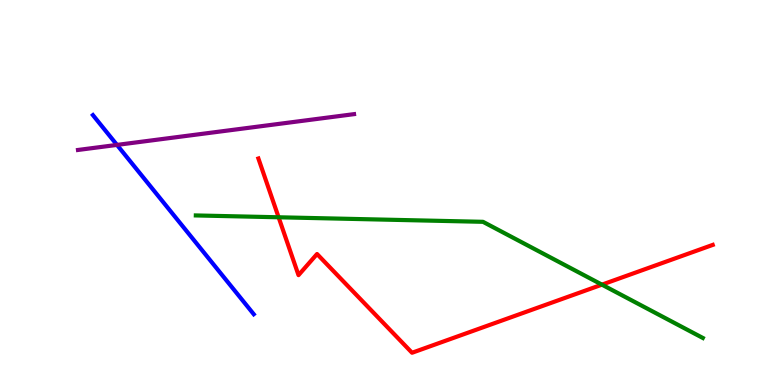[{'lines': ['blue', 'red'], 'intersections': []}, {'lines': ['green', 'red'], 'intersections': [{'x': 3.59, 'y': 4.36}, {'x': 7.77, 'y': 2.61}]}, {'lines': ['purple', 'red'], 'intersections': []}, {'lines': ['blue', 'green'], 'intersections': []}, {'lines': ['blue', 'purple'], 'intersections': [{'x': 1.51, 'y': 6.24}]}, {'lines': ['green', 'purple'], 'intersections': []}]